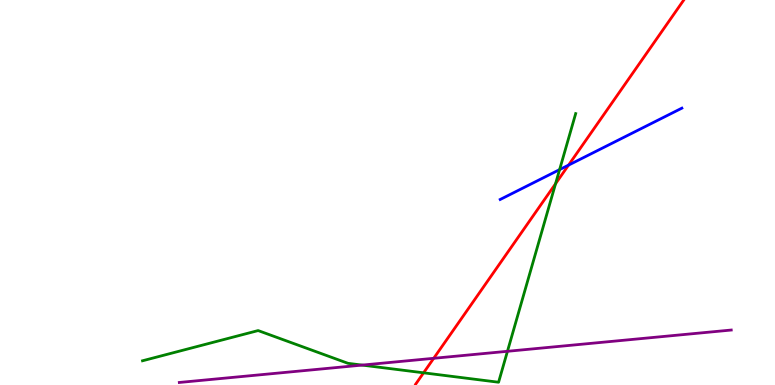[{'lines': ['blue', 'red'], 'intersections': [{'x': 7.34, 'y': 5.71}]}, {'lines': ['green', 'red'], 'intersections': [{'x': 5.47, 'y': 0.316}, {'x': 7.17, 'y': 5.23}]}, {'lines': ['purple', 'red'], 'intersections': [{'x': 5.6, 'y': 0.693}]}, {'lines': ['blue', 'green'], 'intersections': [{'x': 7.22, 'y': 5.59}]}, {'lines': ['blue', 'purple'], 'intersections': []}, {'lines': ['green', 'purple'], 'intersections': [{'x': 4.67, 'y': 0.517}, {'x': 6.55, 'y': 0.875}]}]